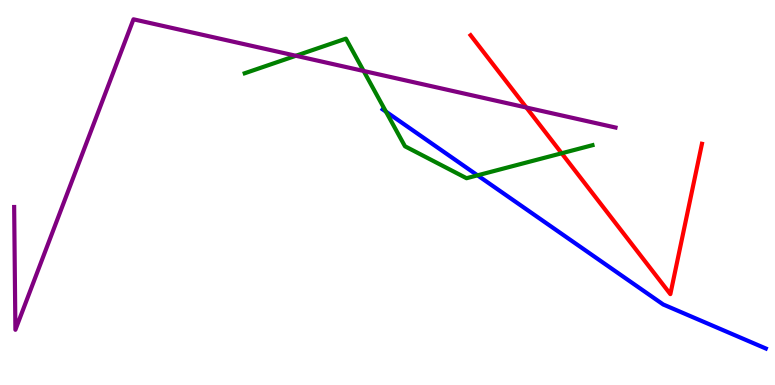[{'lines': ['blue', 'red'], 'intersections': []}, {'lines': ['green', 'red'], 'intersections': [{'x': 7.25, 'y': 6.02}]}, {'lines': ['purple', 'red'], 'intersections': [{'x': 6.79, 'y': 7.21}]}, {'lines': ['blue', 'green'], 'intersections': [{'x': 4.98, 'y': 7.1}, {'x': 6.16, 'y': 5.45}]}, {'lines': ['blue', 'purple'], 'intersections': []}, {'lines': ['green', 'purple'], 'intersections': [{'x': 3.82, 'y': 8.55}, {'x': 4.69, 'y': 8.16}]}]